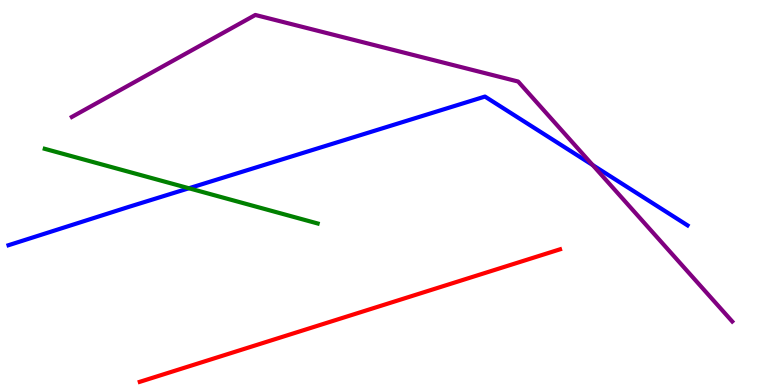[{'lines': ['blue', 'red'], 'intersections': []}, {'lines': ['green', 'red'], 'intersections': []}, {'lines': ['purple', 'red'], 'intersections': []}, {'lines': ['blue', 'green'], 'intersections': [{'x': 2.44, 'y': 5.11}]}, {'lines': ['blue', 'purple'], 'intersections': [{'x': 7.65, 'y': 5.71}]}, {'lines': ['green', 'purple'], 'intersections': []}]